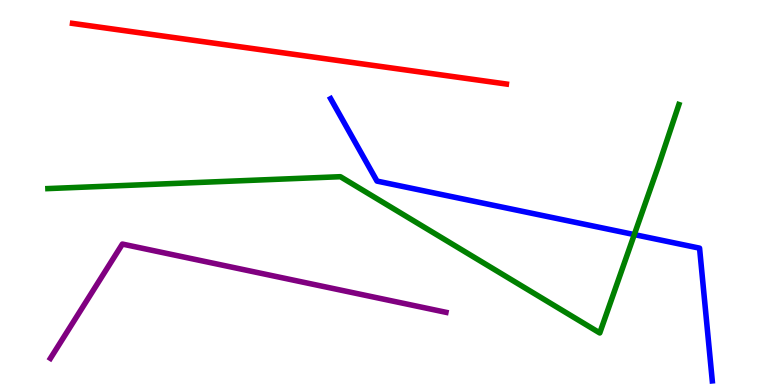[{'lines': ['blue', 'red'], 'intersections': []}, {'lines': ['green', 'red'], 'intersections': []}, {'lines': ['purple', 'red'], 'intersections': []}, {'lines': ['blue', 'green'], 'intersections': [{'x': 8.18, 'y': 3.91}]}, {'lines': ['blue', 'purple'], 'intersections': []}, {'lines': ['green', 'purple'], 'intersections': []}]